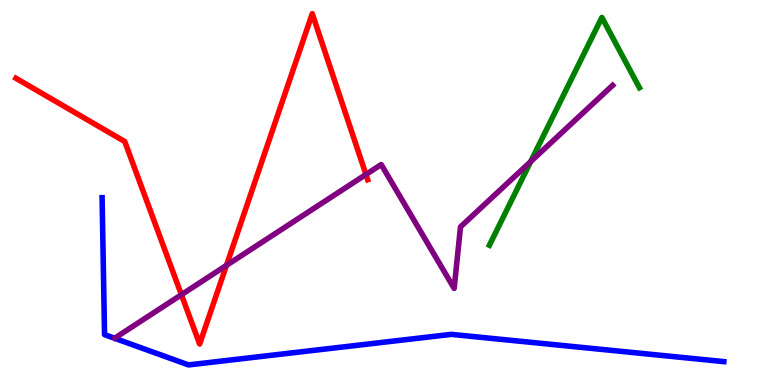[{'lines': ['blue', 'red'], 'intersections': []}, {'lines': ['green', 'red'], 'intersections': []}, {'lines': ['purple', 'red'], 'intersections': [{'x': 2.34, 'y': 2.34}, {'x': 2.92, 'y': 3.11}, {'x': 4.72, 'y': 5.47}]}, {'lines': ['blue', 'green'], 'intersections': []}, {'lines': ['blue', 'purple'], 'intersections': []}, {'lines': ['green', 'purple'], 'intersections': [{'x': 6.85, 'y': 5.8}]}]